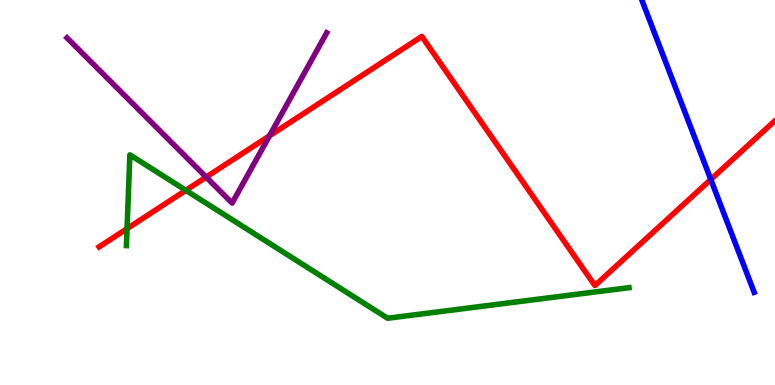[{'lines': ['blue', 'red'], 'intersections': [{'x': 9.17, 'y': 5.34}]}, {'lines': ['green', 'red'], 'intersections': [{'x': 1.64, 'y': 4.06}, {'x': 2.4, 'y': 5.06}]}, {'lines': ['purple', 'red'], 'intersections': [{'x': 2.66, 'y': 5.4}, {'x': 3.48, 'y': 6.47}]}, {'lines': ['blue', 'green'], 'intersections': []}, {'lines': ['blue', 'purple'], 'intersections': []}, {'lines': ['green', 'purple'], 'intersections': []}]